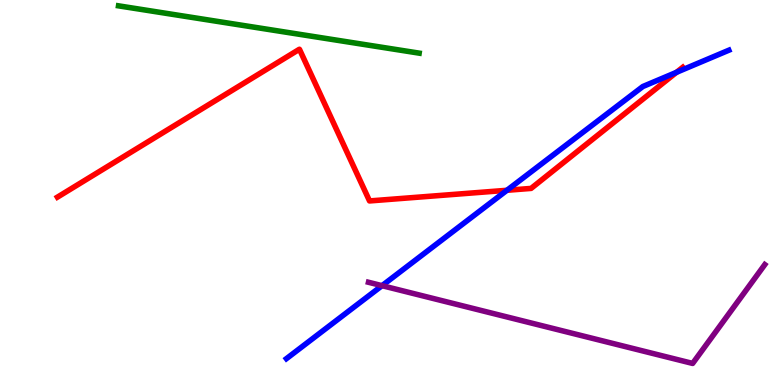[{'lines': ['blue', 'red'], 'intersections': [{'x': 6.54, 'y': 5.06}, {'x': 8.73, 'y': 8.12}]}, {'lines': ['green', 'red'], 'intersections': []}, {'lines': ['purple', 'red'], 'intersections': []}, {'lines': ['blue', 'green'], 'intersections': []}, {'lines': ['blue', 'purple'], 'intersections': [{'x': 4.93, 'y': 2.58}]}, {'lines': ['green', 'purple'], 'intersections': []}]